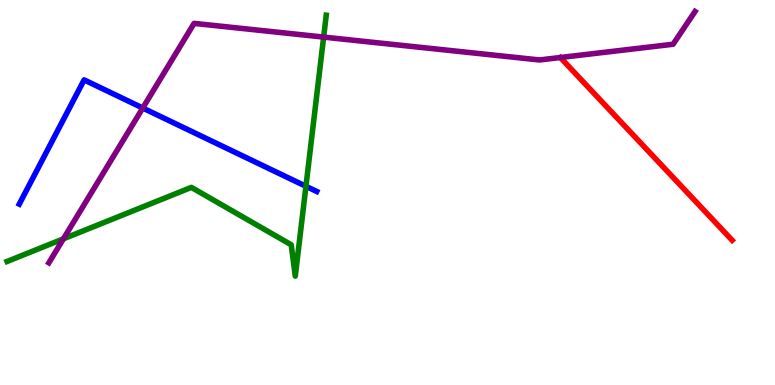[{'lines': ['blue', 'red'], 'intersections': []}, {'lines': ['green', 'red'], 'intersections': []}, {'lines': ['purple', 'red'], 'intersections': []}, {'lines': ['blue', 'green'], 'intersections': [{'x': 3.95, 'y': 5.16}]}, {'lines': ['blue', 'purple'], 'intersections': [{'x': 1.84, 'y': 7.19}]}, {'lines': ['green', 'purple'], 'intersections': [{'x': 0.818, 'y': 3.8}, {'x': 4.18, 'y': 9.04}]}]